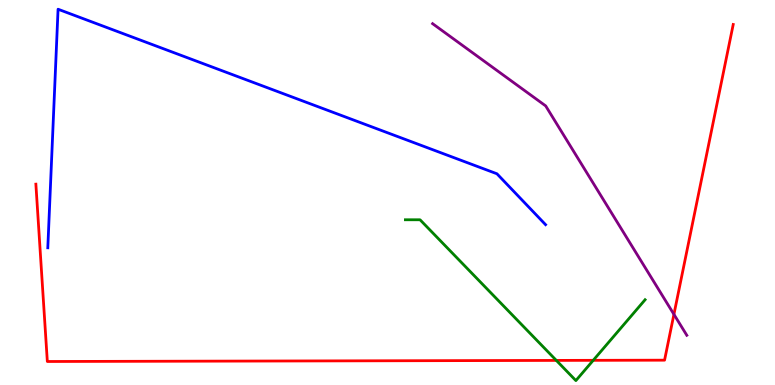[{'lines': ['blue', 'red'], 'intersections': []}, {'lines': ['green', 'red'], 'intersections': [{'x': 7.18, 'y': 0.639}, {'x': 7.65, 'y': 0.641}]}, {'lines': ['purple', 'red'], 'intersections': [{'x': 8.7, 'y': 1.83}]}, {'lines': ['blue', 'green'], 'intersections': []}, {'lines': ['blue', 'purple'], 'intersections': []}, {'lines': ['green', 'purple'], 'intersections': []}]